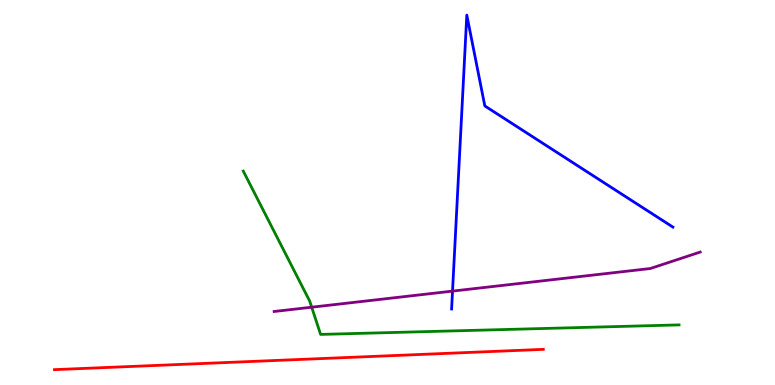[{'lines': ['blue', 'red'], 'intersections': []}, {'lines': ['green', 'red'], 'intersections': []}, {'lines': ['purple', 'red'], 'intersections': []}, {'lines': ['blue', 'green'], 'intersections': []}, {'lines': ['blue', 'purple'], 'intersections': [{'x': 5.84, 'y': 2.44}]}, {'lines': ['green', 'purple'], 'intersections': [{'x': 4.02, 'y': 2.02}]}]